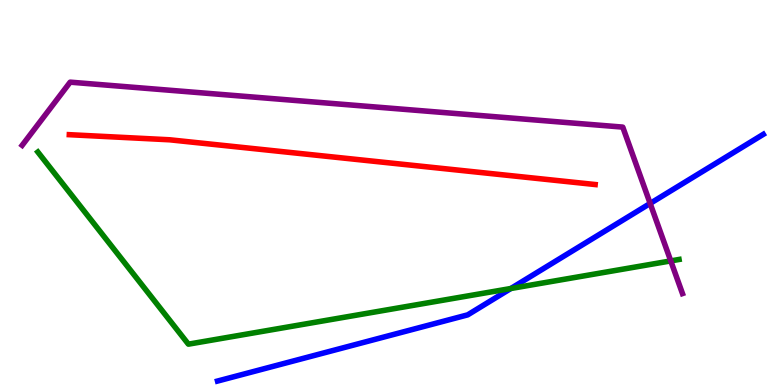[{'lines': ['blue', 'red'], 'intersections': []}, {'lines': ['green', 'red'], 'intersections': []}, {'lines': ['purple', 'red'], 'intersections': []}, {'lines': ['blue', 'green'], 'intersections': [{'x': 6.59, 'y': 2.51}]}, {'lines': ['blue', 'purple'], 'intersections': [{'x': 8.39, 'y': 4.72}]}, {'lines': ['green', 'purple'], 'intersections': [{'x': 8.65, 'y': 3.22}]}]